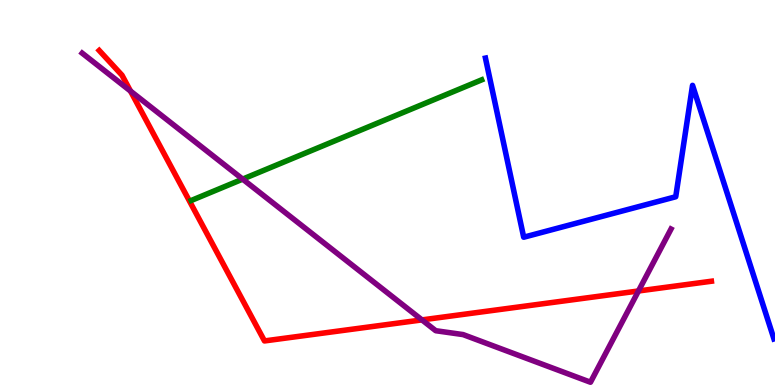[{'lines': ['blue', 'red'], 'intersections': []}, {'lines': ['green', 'red'], 'intersections': []}, {'lines': ['purple', 'red'], 'intersections': [{'x': 1.68, 'y': 7.63}, {'x': 5.44, 'y': 1.69}, {'x': 8.24, 'y': 2.44}]}, {'lines': ['blue', 'green'], 'intersections': []}, {'lines': ['blue', 'purple'], 'intersections': []}, {'lines': ['green', 'purple'], 'intersections': [{'x': 3.13, 'y': 5.35}]}]